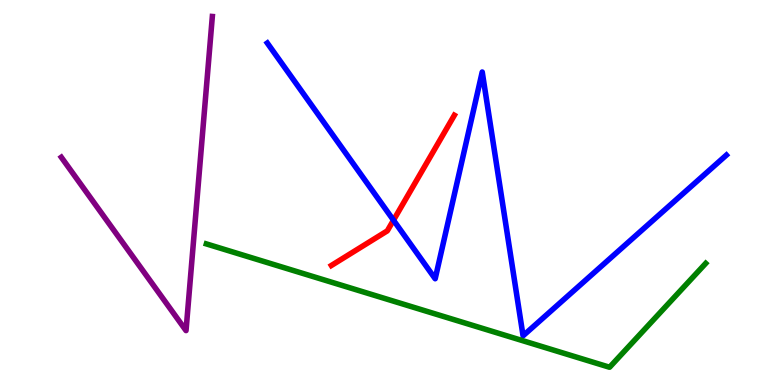[{'lines': ['blue', 'red'], 'intersections': [{'x': 5.08, 'y': 4.28}]}, {'lines': ['green', 'red'], 'intersections': []}, {'lines': ['purple', 'red'], 'intersections': []}, {'lines': ['blue', 'green'], 'intersections': []}, {'lines': ['blue', 'purple'], 'intersections': []}, {'lines': ['green', 'purple'], 'intersections': []}]